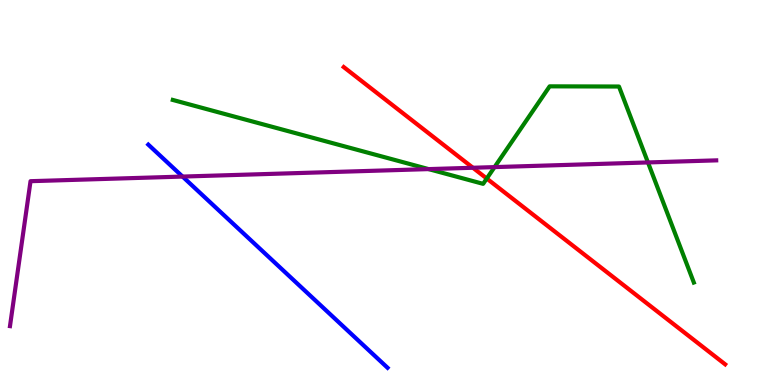[{'lines': ['blue', 'red'], 'intersections': []}, {'lines': ['green', 'red'], 'intersections': [{'x': 6.28, 'y': 5.36}]}, {'lines': ['purple', 'red'], 'intersections': [{'x': 6.1, 'y': 5.64}]}, {'lines': ['blue', 'green'], 'intersections': []}, {'lines': ['blue', 'purple'], 'intersections': [{'x': 2.36, 'y': 5.41}]}, {'lines': ['green', 'purple'], 'intersections': [{'x': 5.53, 'y': 5.61}, {'x': 6.38, 'y': 5.66}, {'x': 8.36, 'y': 5.78}]}]